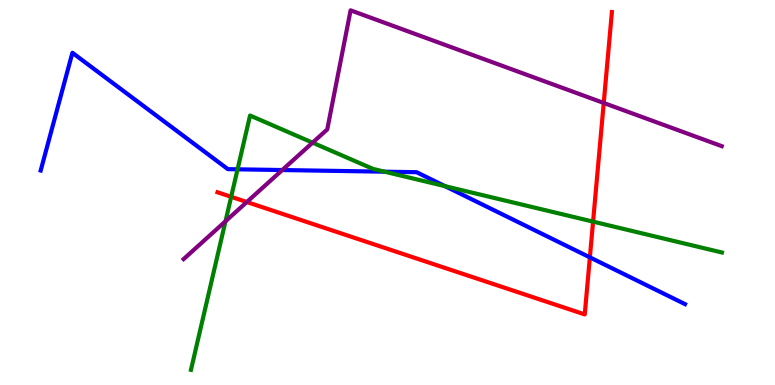[{'lines': ['blue', 'red'], 'intersections': [{'x': 7.61, 'y': 3.32}]}, {'lines': ['green', 'red'], 'intersections': [{'x': 2.98, 'y': 4.89}, {'x': 7.65, 'y': 4.24}]}, {'lines': ['purple', 'red'], 'intersections': [{'x': 3.18, 'y': 4.75}, {'x': 7.79, 'y': 7.33}]}, {'lines': ['blue', 'green'], 'intersections': [{'x': 3.07, 'y': 5.6}, {'x': 4.96, 'y': 5.54}, {'x': 5.74, 'y': 5.16}]}, {'lines': ['blue', 'purple'], 'intersections': [{'x': 3.64, 'y': 5.58}]}, {'lines': ['green', 'purple'], 'intersections': [{'x': 2.91, 'y': 4.25}, {'x': 4.03, 'y': 6.29}]}]